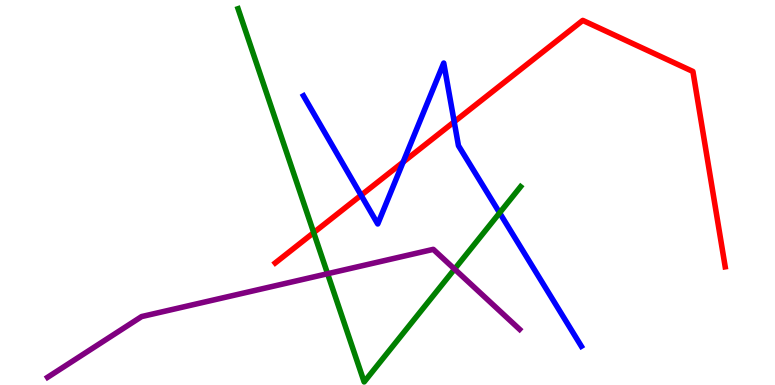[{'lines': ['blue', 'red'], 'intersections': [{'x': 4.66, 'y': 4.93}, {'x': 5.2, 'y': 5.79}, {'x': 5.86, 'y': 6.84}]}, {'lines': ['green', 'red'], 'intersections': [{'x': 4.05, 'y': 3.96}]}, {'lines': ['purple', 'red'], 'intersections': []}, {'lines': ['blue', 'green'], 'intersections': [{'x': 6.45, 'y': 4.47}]}, {'lines': ['blue', 'purple'], 'intersections': []}, {'lines': ['green', 'purple'], 'intersections': [{'x': 4.23, 'y': 2.89}, {'x': 5.87, 'y': 3.01}]}]